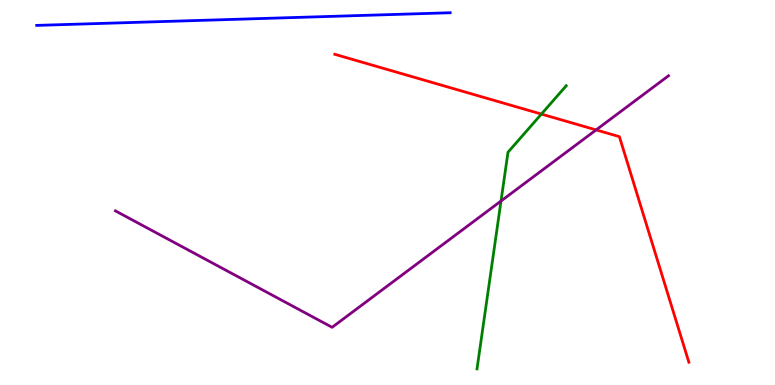[{'lines': ['blue', 'red'], 'intersections': []}, {'lines': ['green', 'red'], 'intersections': [{'x': 6.99, 'y': 7.04}]}, {'lines': ['purple', 'red'], 'intersections': [{'x': 7.69, 'y': 6.63}]}, {'lines': ['blue', 'green'], 'intersections': []}, {'lines': ['blue', 'purple'], 'intersections': []}, {'lines': ['green', 'purple'], 'intersections': [{'x': 6.46, 'y': 4.78}]}]